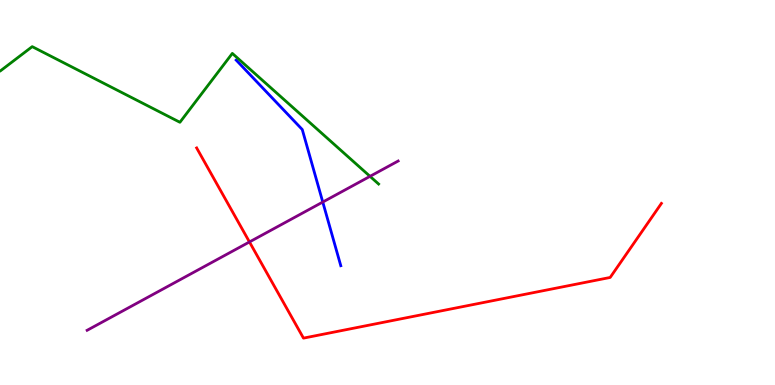[{'lines': ['blue', 'red'], 'intersections': []}, {'lines': ['green', 'red'], 'intersections': []}, {'lines': ['purple', 'red'], 'intersections': [{'x': 3.22, 'y': 3.72}]}, {'lines': ['blue', 'green'], 'intersections': []}, {'lines': ['blue', 'purple'], 'intersections': [{'x': 4.16, 'y': 4.75}]}, {'lines': ['green', 'purple'], 'intersections': [{'x': 4.77, 'y': 5.42}]}]